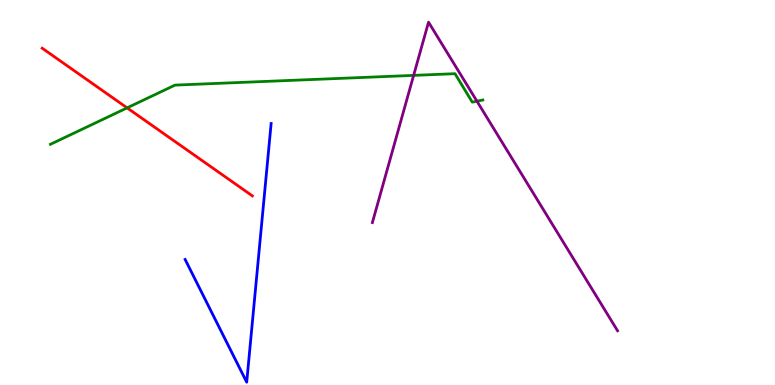[{'lines': ['blue', 'red'], 'intersections': []}, {'lines': ['green', 'red'], 'intersections': [{'x': 1.64, 'y': 7.2}]}, {'lines': ['purple', 'red'], 'intersections': []}, {'lines': ['blue', 'green'], 'intersections': []}, {'lines': ['blue', 'purple'], 'intersections': []}, {'lines': ['green', 'purple'], 'intersections': [{'x': 5.34, 'y': 8.04}, {'x': 6.15, 'y': 7.37}]}]